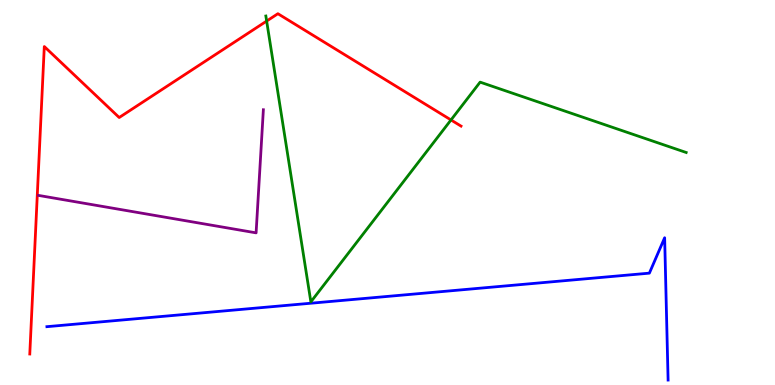[{'lines': ['blue', 'red'], 'intersections': []}, {'lines': ['green', 'red'], 'intersections': [{'x': 3.44, 'y': 9.45}, {'x': 5.82, 'y': 6.88}]}, {'lines': ['purple', 'red'], 'intersections': []}, {'lines': ['blue', 'green'], 'intersections': []}, {'lines': ['blue', 'purple'], 'intersections': []}, {'lines': ['green', 'purple'], 'intersections': []}]